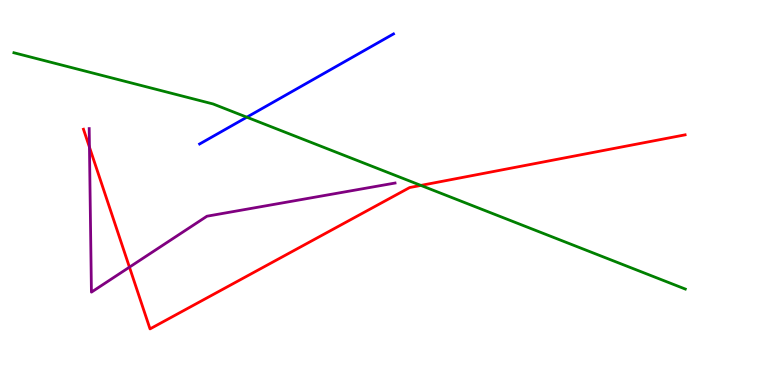[{'lines': ['blue', 'red'], 'intersections': []}, {'lines': ['green', 'red'], 'intersections': [{'x': 5.43, 'y': 5.18}]}, {'lines': ['purple', 'red'], 'intersections': [{'x': 1.15, 'y': 6.18}, {'x': 1.67, 'y': 3.06}]}, {'lines': ['blue', 'green'], 'intersections': [{'x': 3.18, 'y': 6.96}]}, {'lines': ['blue', 'purple'], 'intersections': []}, {'lines': ['green', 'purple'], 'intersections': []}]